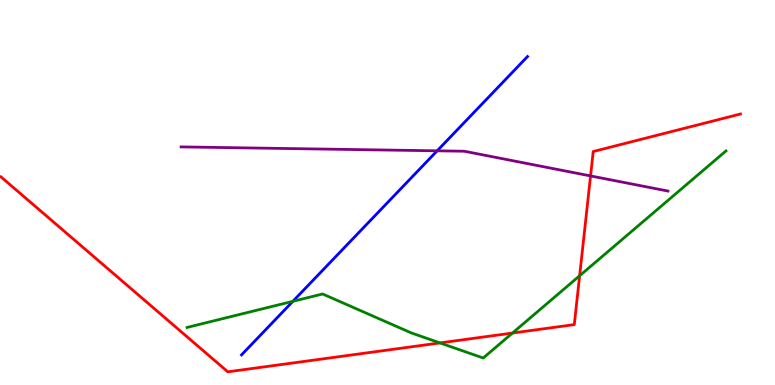[{'lines': ['blue', 'red'], 'intersections': []}, {'lines': ['green', 'red'], 'intersections': [{'x': 5.68, 'y': 1.09}, {'x': 6.61, 'y': 1.35}, {'x': 7.48, 'y': 2.84}]}, {'lines': ['purple', 'red'], 'intersections': [{'x': 7.62, 'y': 5.43}]}, {'lines': ['blue', 'green'], 'intersections': [{'x': 3.78, 'y': 2.17}]}, {'lines': ['blue', 'purple'], 'intersections': [{'x': 5.64, 'y': 6.08}]}, {'lines': ['green', 'purple'], 'intersections': []}]